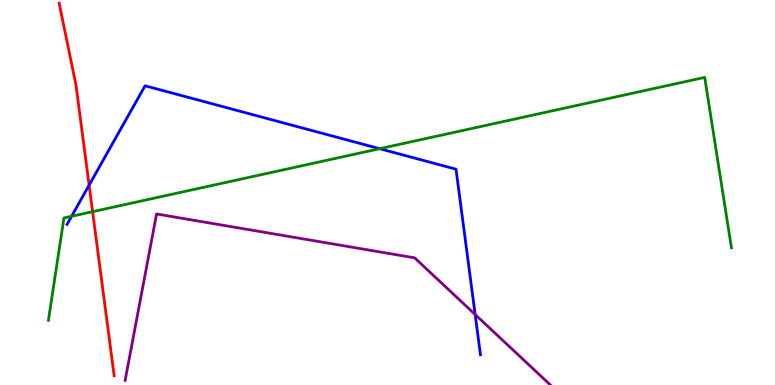[{'lines': ['blue', 'red'], 'intersections': [{'x': 1.15, 'y': 5.19}]}, {'lines': ['green', 'red'], 'intersections': [{'x': 1.19, 'y': 4.5}]}, {'lines': ['purple', 'red'], 'intersections': []}, {'lines': ['blue', 'green'], 'intersections': [{'x': 0.924, 'y': 4.38}, {'x': 4.9, 'y': 6.14}]}, {'lines': ['blue', 'purple'], 'intersections': [{'x': 6.13, 'y': 1.83}]}, {'lines': ['green', 'purple'], 'intersections': []}]